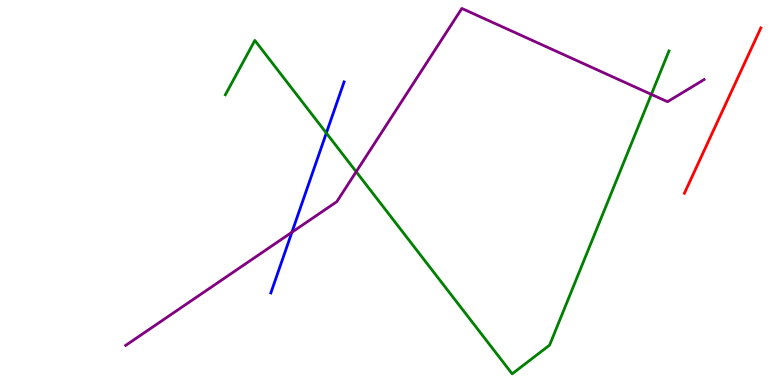[{'lines': ['blue', 'red'], 'intersections': []}, {'lines': ['green', 'red'], 'intersections': []}, {'lines': ['purple', 'red'], 'intersections': []}, {'lines': ['blue', 'green'], 'intersections': [{'x': 4.21, 'y': 6.54}]}, {'lines': ['blue', 'purple'], 'intersections': [{'x': 3.77, 'y': 3.97}]}, {'lines': ['green', 'purple'], 'intersections': [{'x': 4.6, 'y': 5.54}, {'x': 8.4, 'y': 7.55}]}]